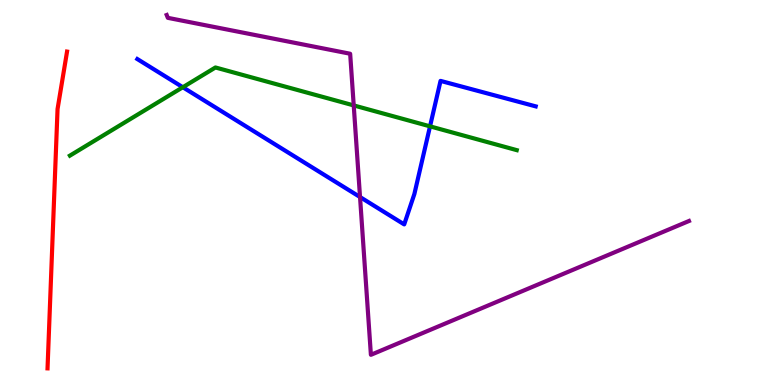[{'lines': ['blue', 'red'], 'intersections': []}, {'lines': ['green', 'red'], 'intersections': []}, {'lines': ['purple', 'red'], 'intersections': []}, {'lines': ['blue', 'green'], 'intersections': [{'x': 2.36, 'y': 7.73}, {'x': 5.55, 'y': 6.72}]}, {'lines': ['blue', 'purple'], 'intersections': [{'x': 4.65, 'y': 4.88}]}, {'lines': ['green', 'purple'], 'intersections': [{'x': 4.56, 'y': 7.26}]}]